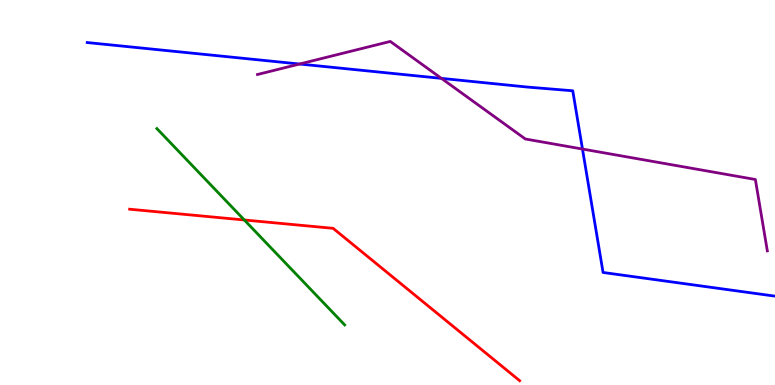[{'lines': ['blue', 'red'], 'intersections': []}, {'lines': ['green', 'red'], 'intersections': [{'x': 3.15, 'y': 4.29}]}, {'lines': ['purple', 'red'], 'intersections': []}, {'lines': ['blue', 'green'], 'intersections': []}, {'lines': ['blue', 'purple'], 'intersections': [{'x': 3.87, 'y': 8.34}, {'x': 5.7, 'y': 7.96}, {'x': 7.52, 'y': 6.13}]}, {'lines': ['green', 'purple'], 'intersections': []}]